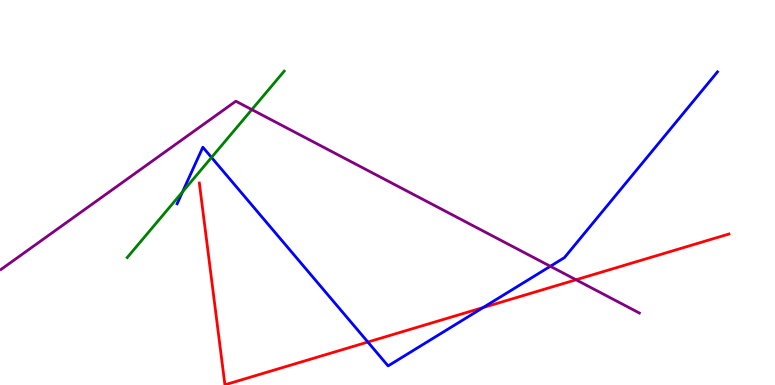[{'lines': ['blue', 'red'], 'intersections': [{'x': 4.75, 'y': 1.12}, {'x': 6.23, 'y': 2.01}]}, {'lines': ['green', 'red'], 'intersections': []}, {'lines': ['purple', 'red'], 'intersections': [{'x': 7.43, 'y': 2.73}]}, {'lines': ['blue', 'green'], 'intersections': [{'x': 2.36, 'y': 5.02}, {'x': 2.73, 'y': 5.91}]}, {'lines': ['blue', 'purple'], 'intersections': [{'x': 7.1, 'y': 3.08}]}, {'lines': ['green', 'purple'], 'intersections': [{'x': 3.25, 'y': 7.15}]}]